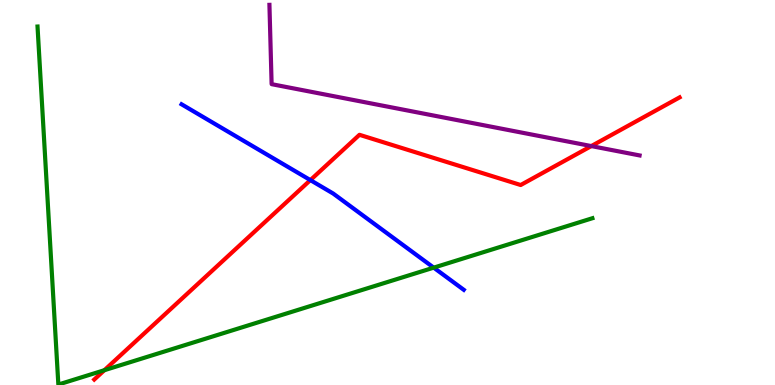[{'lines': ['blue', 'red'], 'intersections': [{'x': 4.0, 'y': 5.32}]}, {'lines': ['green', 'red'], 'intersections': [{'x': 1.35, 'y': 0.384}]}, {'lines': ['purple', 'red'], 'intersections': [{'x': 7.63, 'y': 6.21}]}, {'lines': ['blue', 'green'], 'intersections': [{'x': 5.6, 'y': 3.05}]}, {'lines': ['blue', 'purple'], 'intersections': []}, {'lines': ['green', 'purple'], 'intersections': []}]